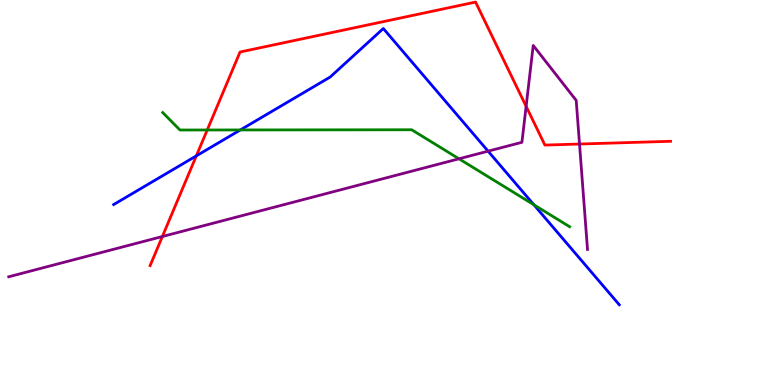[{'lines': ['blue', 'red'], 'intersections': [{'x': 2.53, 'y': 5.95}]}, {'lines': ['green', 'red'], 'intersections': [{'x': 2.67, 'y': 6.62}]}, {'lines': ['purple', 'red'], 'intersections': [{'x': 2.1, 'y': 3.86}, {'x': 6.79, 'y': 7.24}, {'x': 7.48, 'y': 6.26}]}, {'lines': ['blue', 'green'], 'intersections': [{'x': 3.1, 'y': 6.62}, {'x': 6.89, 'y': 4.68}]}, {'lines': ['blue', 'purple'], 'intersections': [{'x': 6.3, 'y': 6.07}]}, {'lines': ['green', 'purple'], 'intersections': [{'x': 5.92, 'y': 5.88}]}]